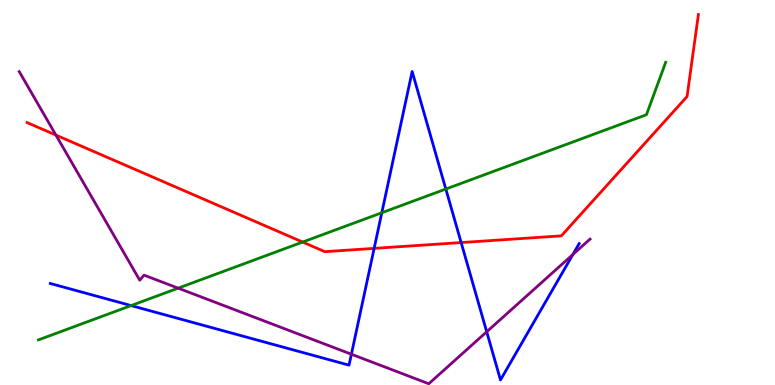[{'lines': ['blue', 'red'], 'intersections': [{'x': 4.83, 'y': 3.55}, {'x': 5.95, 'y': 3.7}]}, {'lines': ['green', 'red'], 'intersections': [{'x': 3.91, 'y': 3.71}]}, {'lines': ['purple', 'red'], 'intersections': [{'x': 0.722, 'y': 6.49}]}, {'lines': ['blue', 'green'], 'intersections': [{'x': 1.69, 'y': 2.06}, {'x': 4.93, 'y': 4.47}, {'x': 5.75, 'y': 5.09}]}, {'lines': ['blue', 'purple'], 'intersections': [{'x': 4.53, 'y': 0.799}, {'x': 6.28, 'y': 1.38}, {'x': 7.39, 'y': 3.39}]}, {'lines': ['green', 'purple'], 'intersections': [{'x': 2.3, 'y': 2.52}]}]